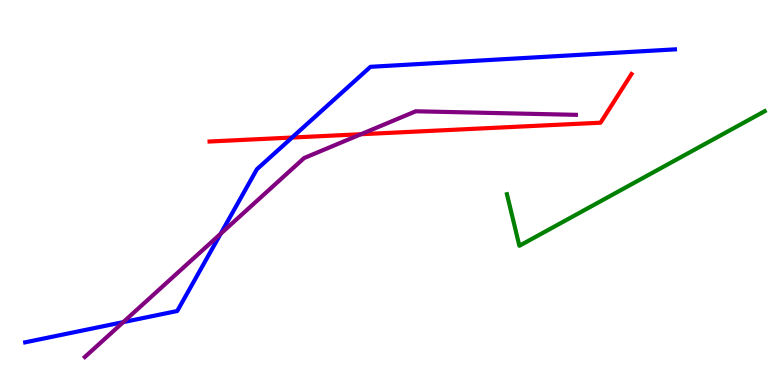[{'lines': ['blue', 'red'], 'intersections': [{'x': 3.77, 'y': 6.43}]}, {'lines': ['green', 'red'], 'intersections': []}, {'lines': ['purple', 'red'], 'intersections': [{'x': 4.66, 'y': 6.51}]}, {'lines': ['blue', 'green'], 'intersections': []}, {'lines': ['blue', 'purple'], 'intersections': [{'x': 1.59, 'y': 1.63}, {'x': 2.85, 'y': 3.93}]}, {'lines': ['green', 'purple'], 'intersections': []}]